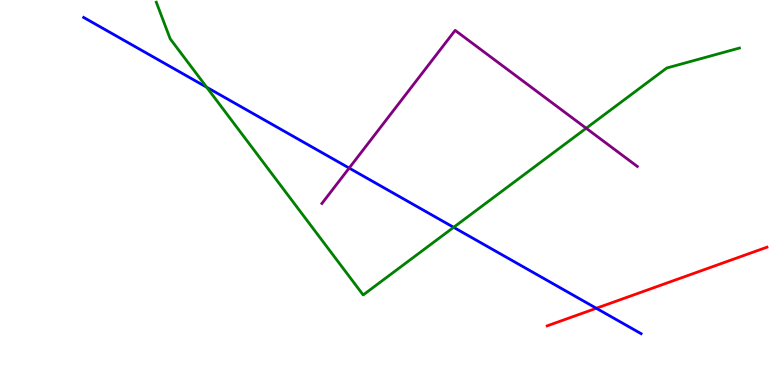[{'lines': ['blue', 'red'], 'intersections': [{'x': 7.69, 'y': 1.99}]}, {'lines': ['green', 'red'], 'intersections': []}, {'lines': ['purple', 'red'], 'intersections': []}, {'lines': ['blue', 'green'], 'intersections': [{'x': 2.67, 'y': 7.73}, {'x': 5.85, 'y': 4.1}]}, {'lines': ['blue', 'purple'], 'intersections': [{'x': 4.51, 'y': 5.63}]}, {'lines': ['green', 'purple'], 'intersections': [{'x': 7.56, 'y': 6.67}]}]